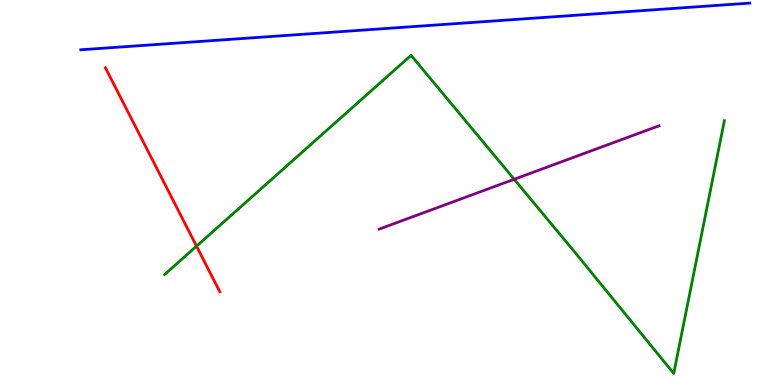[{'lines': ['blue', 'red'], 'intersections': []}, {'lines': ['green', 'red'], 'intersections': [{'x': 2.54, 'y': 3.61}]}, {'lines': ['purple', 'red'], 'intersections': []}, {'lines': ['blue', 'green'], 'intersections': []}, {'lines': ['blue', 'purple'], 'intersections': []}, {'lines': ['green', 'purple'], 'intersections': [{'x': 6.63, 'y': 5.34}]}]